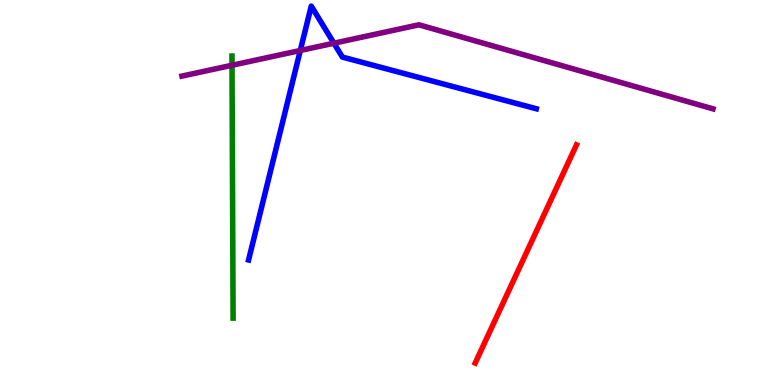[{'lines': ['blue', 'red'], 'intersections': []}, {'lines': ['green', 'red'], 'intersections': []}, {'lines': ['purple', 'red'], 'intersections': []}, {'lines': ['blue', 'green'], 'intersections': []}, {'lines': ['blue', 'purple'], 'intersections': [{'x': 3.87, 'y': 8.69}, {'x': 4.31, 'y': 8.88}]}, {'lines': ['green', 'purple'], 'intersections': [{'x': 2.99, 'y': 8.3}]}]